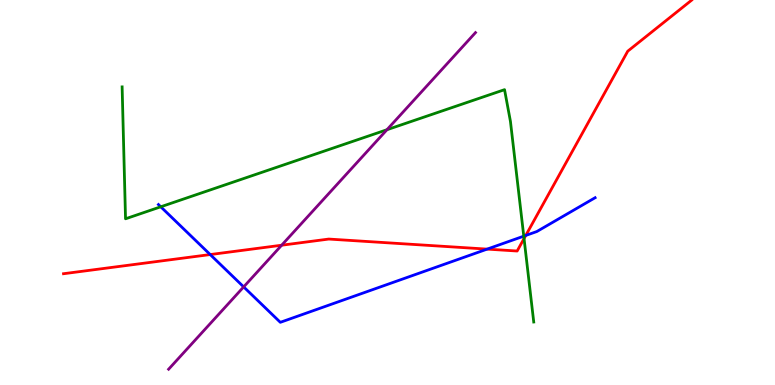[{'lines': ['blue', 'red'], 'intersections': [{'x': 2.71, 'y': 3.39}, {'x': 6.29, 'y': 3.53}, {'x': 6.78, 'y': 3.88}]}, {'lines': ['green', 'red'], 'intersections': [{'x': 6.76, 'y': 3.8}]}, {'lines': ['purple', 'red'], 'intersections': [{'x': 3.63, 'y': 3.63}]}, {'lines': ['blue', 'green'], 'intersections': [{'x': 2.07, 'y': 4.63}, {'x': 6.76, 'y': 3.87}]}, {'lines': ['blue', 'purple'], 'intersections': [{'x': 3.14, 'y': 2.55}]}, {'lines': ['green', 'purple'], 'intersections': [{'x': 4.99, 'y': 6.63}]}]